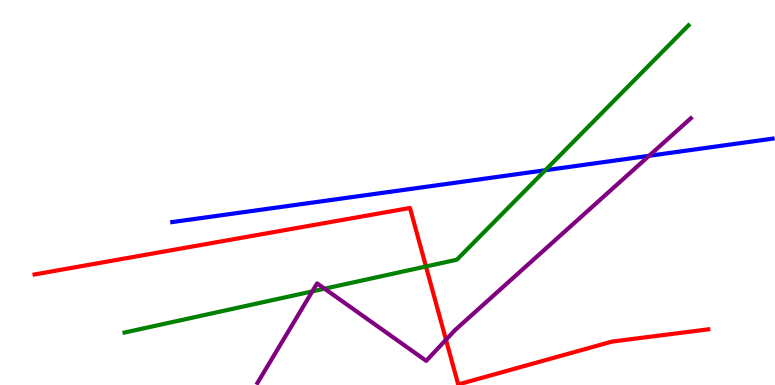[{'lines': ['blue', 'red'], 'intersections': []}, {'lines': ['green', 'red'], 'intersections': [{'x': 5.5, 'y': 3.08}]}, {'lines': ['purple', 'red'], 'intersections': [{'x': 5.75, 'y': 1.18}]}, {'lines': ['blue', 'green'], 'intersections': [{'x': 7.04, 'y': 5.58}]}, {'lines': ['blue', 'purple'], 'intersections': [{'x': 8.37, 'y': 5.95}]}, {'lines': ['green', 'purple'], 'intersections': [{'x': 4.03, 'y': 2.43}, {'x': 4.19, 'y': 2.5}]}]